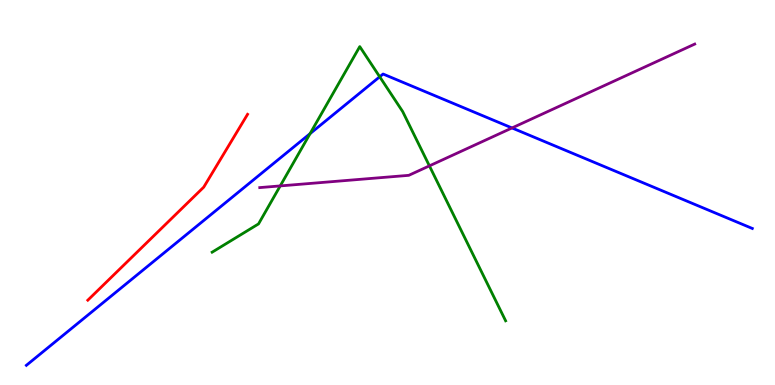[{'lines': ['blue', 'red'], 'intersections': []}, {'lines': ['green', 'red'], 'intersections': []}, {'lines': ['purple', 'red'], 'intersections': []}, {'lines': ['blue', 'green'], 'intersections': [{'x': 4.0, 'y': 6.53}, {'x': 4.9, 'y': 8.01}]}, {'lines': ['blue', 'purple'], 'intersections': [{'x': 6.61, 'y': 6.68}]}, {'lines': ['green', 'purple'], 'intersections': [{'x': 3.62, 'y': 5.17}, {'x': 5.54, 'y': 5.69}]}]